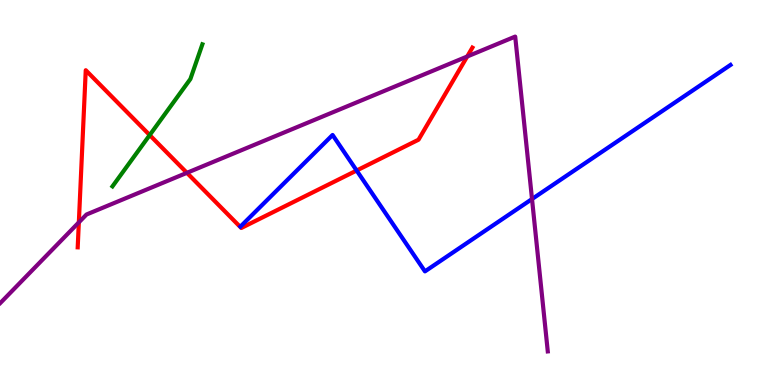[{'lines': ['blue', 'red'], 'intersections': [{'x': 4.6, 'y': 5.57}]}, {'lines': ['green', 'red'], 'intersections': [{'x': 1.93, 'y': 6.49}]}, {'lines': ['purple', 'red'], 'intersections': [{'x': 1.02, 'y': 4.22}, {'x': 2.41, 'y': 5.51}, {'x': 6.03, 'y': 8.53}]}, {'lines': ['blue', 'green'], 'intersections': []}, {'lines': ['blue', 'purple'], 'intersections': [{'x': 6.86, 'y': 4.83}]}, {'lines': ['green', 'purple'], 'intersections': []}]